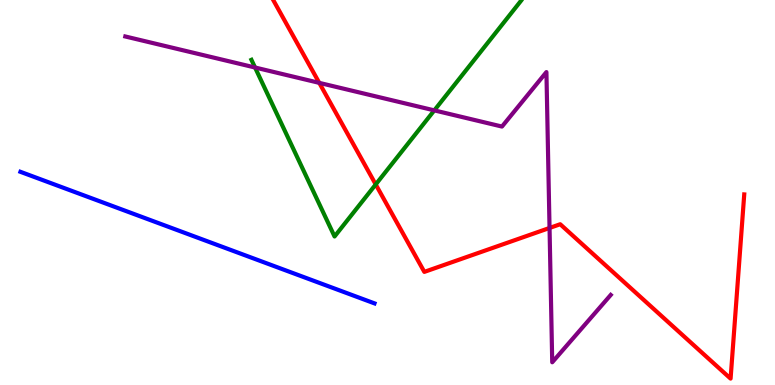[{'lines': ['blue', 'red'], 'intersections': []}, {'lines': ['green', 'red'], 'intersections': [{'x': 4.85, 'y': 5.21}]}, {'lines': ['purple', 'red'], 'intersections': [{'x': 4.12, 'y': 7.85}, {'x': 7.09, 'y': 4.08}]}, {'lines': ['blue', 'green'], 'intersections': []}, {'lines': ['blue', 'purple'], 'intersections': []}, {'lines': ['green', 'purple'], 'intersections': [{'x': 3.29, 'y': 8.25}, {'x': 5.6, 'y': 7.13}]}]